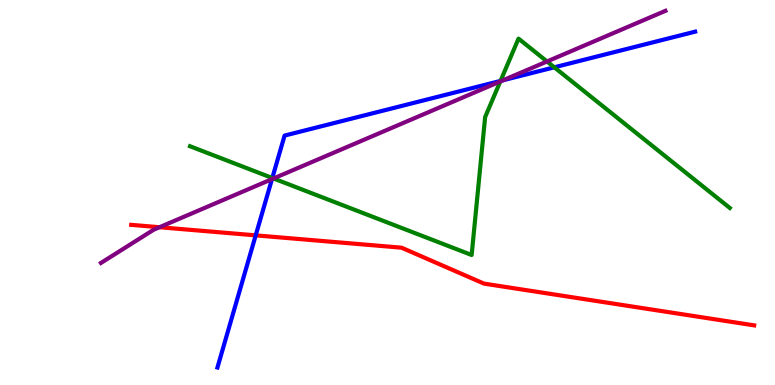[{'lines': ['blue', 'red'], 'intersections': [{'x': 3.3, 'y': 3.89}]}, {'lines': ['green', 'red'], 'intersections': []}, {'lines': ['purple', 'red'], 'intersections': [{'x': 2.06, 'y': 4.1}]}, {'lines': ['blue', 'green'], 'intersections': [{'x': 3.51, 'y': 5.38}, {'x': 6.46, 'y': 7.9}, {'x': 7.15, 'y': 8.25}]}, {'lines': ['blue', 'purple'], 'intersections': [{'x': 3.51, 'y': 5.35}, {'x': 6.49, 'y': 7.91}]}, {'lines': ['green', 'purple'], 'intersections': [{'x': 3.53, 'y': 5.36}, {'x': 6.46, 'y': 7.88}, {'x': 7.06, 'y': 8.4}]}]